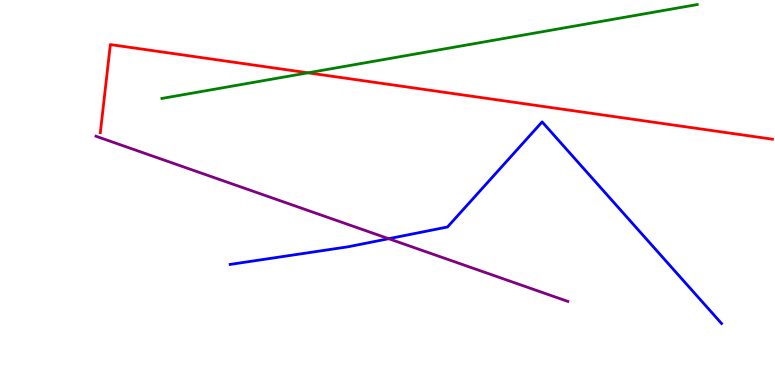[{'lines': ['blue', 'red'], 'intersections': []}, {'lines': ['green', 'red'], 'intersections': [{'x': 3.97, 'y': 8.11}]}, {'lines': ['purple', 'red'], 'intersections': []}, {'lines': ['blue', 'green'], 'intersections': []}, {'lines': ['blue', 'purple'], 'intersections': [{'x': 5.02, 'y': 3.8}]}, {'lines': ['green', 'purple'], 'intersections': []}]